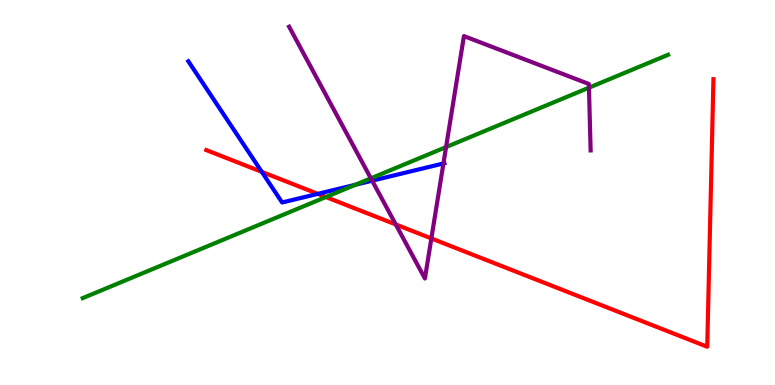[{'lines': ['blue', 'red'], 'intersections': [{'x': 3.38, 'y': 5.54}, {'x': 4.1, 'y': 4.96}]}, {'lines': ['green', 'red'], 'intersections': [{'x': 4.21, 'y': 4.88}]}, {'lines': ['purple', 'red'], 'intersections': [{'x': 5.11, 'y': 4.17}, {'x': 5.57, 'y': 3.81}]}, {'lines': ['blue', 'green'], 'intersections': [{'x': 4.59, 'y': 5.2}]}, {'lines': ['blue', 'purple'], 'intersections': [{'x': 4.8, 'y': 5.31}, {'x': 5.72, 'y': 5.75}]}, {'lines': ['green', 'purple'], 'intersections': [{'x': 4.79, 'y': 5.37}, {'x': 5.76, 'y': 6.18}, {'x': 7.6, 'y': 7.72}]}]